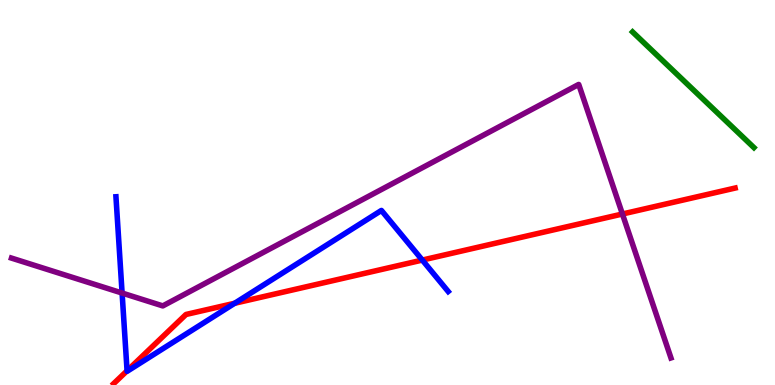[{'lines': ['blue', 'red'], 'intersections': [{'x': 1.64, 'y': 0.369}, {'x': 3.03, 'y': 2.12}, {'x': 5.45, 'y': 3.24}]}, {'lines': ['green', 'red'], 'intersections': []}, {'lines': ['purple', 'red'], 'intersections': [{'x': 8.03, 'y': 4.44}]}, {'lines': ['blue', 'green'], 'intersections': []}, {'lines': ['blue', 'purple'], 'intersections': [{'x': 1.58, 'y': 2.39}]}, {'lines': ['green', 'purple'], 'intersections': []}]